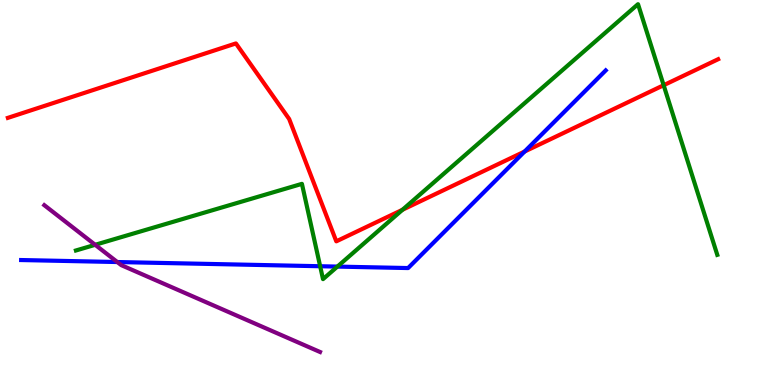[{'lines': ['blue', 'red'], 'intersections': [{'x': 6.77, 'y': 6.06}]}, {'lines': ['green', 'red'], 'intersections': [{'x': 5.19, 'y': 4.55}, {'x': 8.56, 'y': 7.79}]}, {'lines': ['purple', 'red'], 'intersections': []}, {'lines': ['blue', 'green'], 'intersections': [{'x': 4.13, 'y': 3.08}, {'x': 4.35, 'y': 3.08}]}, {'lines': ['blue', 'purple'], 'intersections': [{'x': 1.51, 'y': 3.19}]}, {'lines': ['green', 'purple'], 'intersections': [{'x': 1.23, 'y': 3.64}]}]